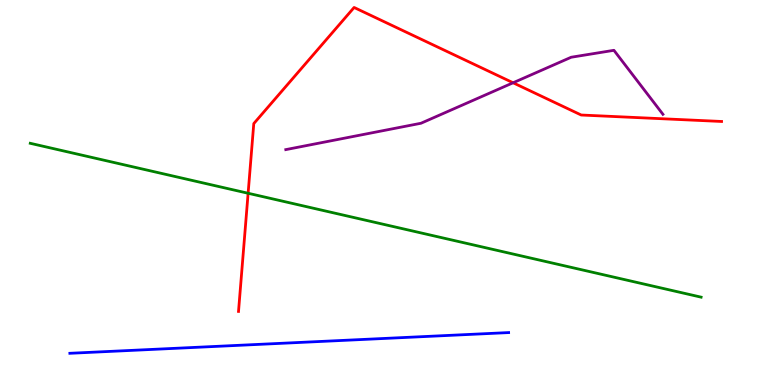[{'lines': ['blue', 'red'], 'intersections': []}, {'lines': ['green', 'red'], 'intersections': [{'x': 3.2, 'y': 4.98}]}, {'lines': ['purple', 'red'], 'intersections': [{'x': 6.62, 'y': 7.85}]}, {'lines': ['blue', 'green'], 'intersections': []}, {'lines': ['blue', 'purple'], 'intersections': []}, {'lines': ['green', 'purple'], 'intersections': []}]